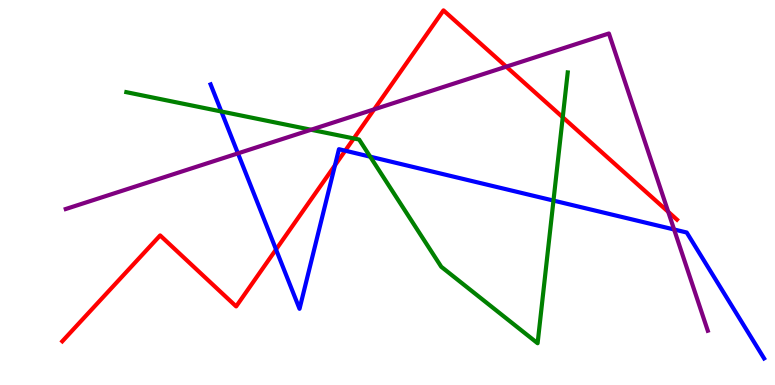[{'lines': ['blue', 'red'], 'intersections': [{'x': 3.56, 'y': 3.52}, {'x': 4.32, 'y': 5.71}, {'x': 4.45, 'y': 6.09}]}, {'lines': ['green', 'red'], 'intersections': [{'x': 4.56, 'y': 6.4}, {'x': 7.26, 'y': 6.95}]}, {'lines': ['purple', 'red'], 'intersections': [{'x': 4.83, 'y': 7.16}, {'x': 6.53, 'y': 8.27}, {'x': 8.62, 'y': 4.5}]}, {'lines': ['blue', 'green'], 'intersections': [{'x': 2.86, 'y': 7.1}, {'x': 4.78, 'y': 5.93}, {'x': 7.14, 'y': 4.79}]}, {'lines': ['blue', 'purple'], 'intersections': [{'x': 3.07, 'y': 6.02}, {'x': 8.7, 'y': 4.04}]}, {'lines': ['green', 'purple'], 'intersections': [{'x': 4.01, 'y': 6.63}]}]